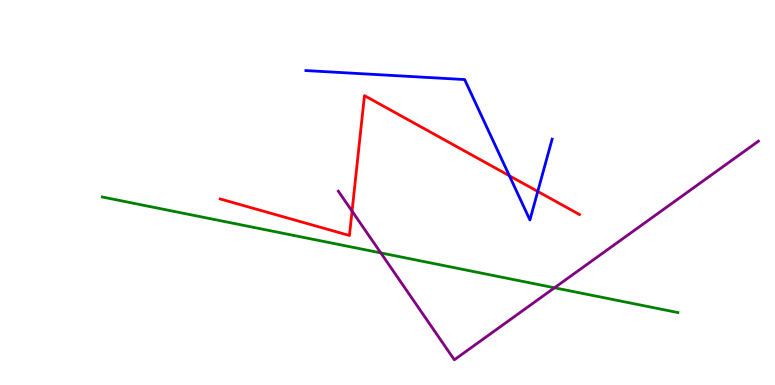[{'lines': ['blue', 'red'], 'intersections': [{'x': 6.57, 'y': 5.43}, {'x': 6.94, 'y': 5.03}]}, {'lines': ['green', 'red'], 'intersections': []}, {'lines': ['purple', 'red'], 'intersections': [{'x': 4.54, 'y': 4.52}]}, {'lines': ['blue', 'green'], 'intersections': []}, {'lines': ['blue', 'purple'], 'intersections': []}, {'lines': ['green', 'purple'], 'intersections': [{'x': 4.91, 'y': 3.43}, {'x': 7.15, 'y': 2.53}]}]